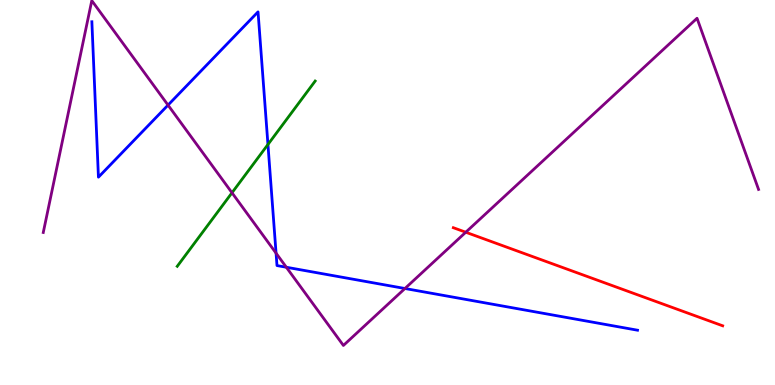[{'lines': ['blue', 'red'], 'intersections': []}, {'lines': ['green', 'red'], 'intersections': []}, {'lines': ['purple', 'red'], 'intersections': [{'x': 6.01, 'y': 3.97}]}, {'lines': ['blue', 'green'], 'intersections': [{'x': 3.46, 'y': 6.25}]}, {'lines': ['blue', 'purple'], 'intersections': [{'x': 2.17, 'y': 7.27}, {'x': 3.56, 'y': 3.42}, {'x': 3.69, 'y': 3.06}, {'x': 5.23, 'y': 2.51}]}, {'lines': ['green', 'purple'], 'intersections': [{'x': 2.99, 'y': 4.99}]}]